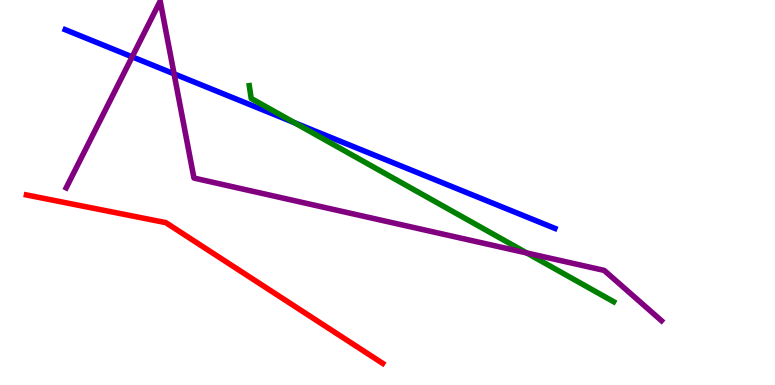[{'lines': ['blue', 'red'], 'intersections': []}, {'lines': ['green', 'red'], 'intersections': []}, {'lines': ['purple', 'red'], 'intersections': []}, {'lines': ['blue', 'green'], 'intersections': [{'x': 3.8, 'y': 6.81}]}, {'lines': ['blue', 'purple'], 'intersections': [{'x': 1.71, 'y': 8.52}, {'x': 2.25, 'y': 8.08}]}, {'lines': ['green', 'purple'], 'intersections': [{'x': 6.8, 'y': 3.43}]}]